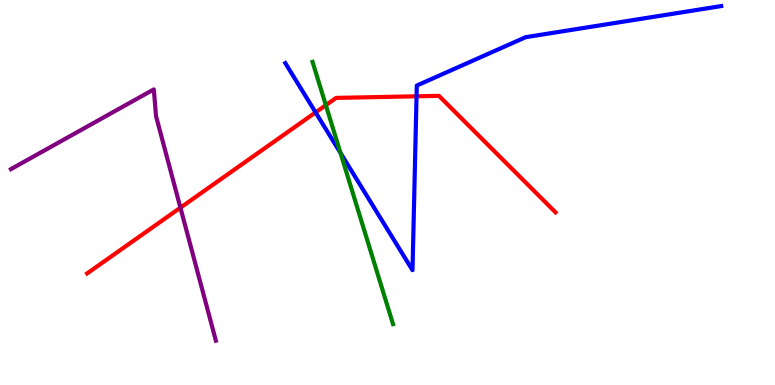[{'lines': ['blue', 'red'], 'intersections': [{'x': 4.07, 'y': 7.08}, {'x': 5.37, 'y': 7.5}]}, {'lines': ['green', 'red'], 'intersections': [{'x': 4.2, 'y': 7.27}]}, {'lines': ['purple', 'red'], 'intersections': [{'x': 2.33, 'y': 4.61}]}, {'lines': ['blue', 'green'], 'intersections': [{'x': 4.39, 'y': 6.03}]}, {'lines': ['blue', 'purple'], 'intersections': []}, {'lines': ['green', 'purple'], 'intersections': []}]